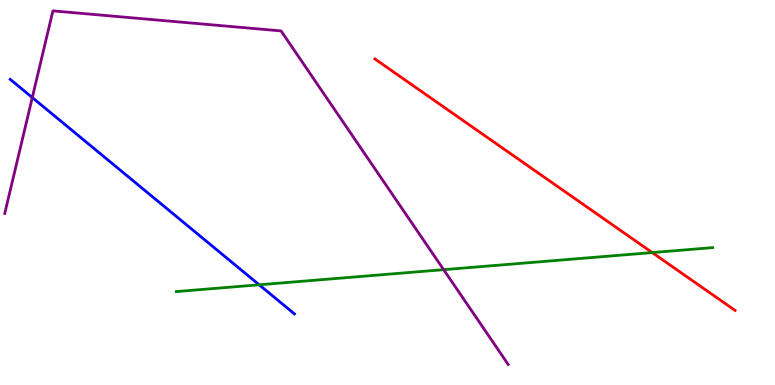[{'lines': ['blue', 'red'], 'intersections': []}, {'lines': ['green', 'red'], 'intersections': [{'x': 8.42, 'y': 3.44}]}, {'lines': ['purple', 'red'], 'intersections': []}, {'lines': ['blue', 'green'], 'intersections': [{'x': 3.34, 'y': 2.6}]}, {'lines': ['blue', 'purple'], 'intersections': [{'x': 0.417, 'y': 7.47}]}, {'lines': ['green', 'purple'], 'intersections': [{'x': 5.72, 'y': 3.0}]}]